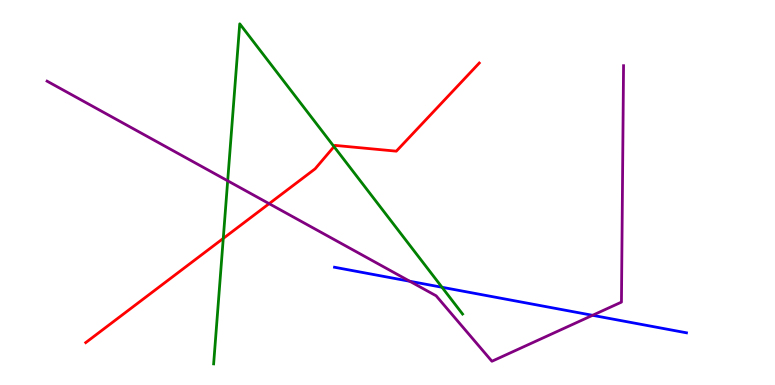[{'lines': ['blue', 'red'], 'intersections': []}, {'lines': ['green', 'red'], 'intersections': [{'x': 2.88, 'y': 3.81}, {'x': 4.31, 'y': 6.19}]}, {'lines': ['purple', 'red'], 'intersections': [{'x': 3.47, 'y': 4.71}]}, {'lines': ['blue', 'green'], 'intersections': [{'x': 5.7, 'y': 2.54}]}, {'lines': ['blue', 'purple'], 'intersections': [{'x': 5.29, 'y': 2.69}, {'x': 7.65, 'y': 1.81}]}, {'lines': ['green', 'purple'], 'intersections': [{'x': 2.94, 'y': 5.3}]}]